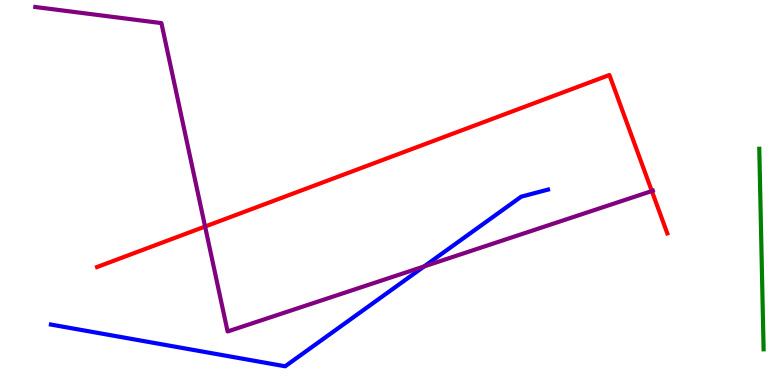[{'lines': ['blue', 'red'], 'intersections': []}, {'lines': ['green', 'red'], 'intersections': []}, {'lines': ['purple', 'red'], 'intersections': [{'x': 2.65, 'y': 4.12}, {'x': 8.41, 'y': 5.04}]}, {'lines': ['blue', 'green'], 'intersections': []}, {'lines': ['blue', 'purple'], 'intersections': [{'x': 5.47, 'y': 3.08}]}, {'lines': ['green', 'purple'], 'intersections': []}]